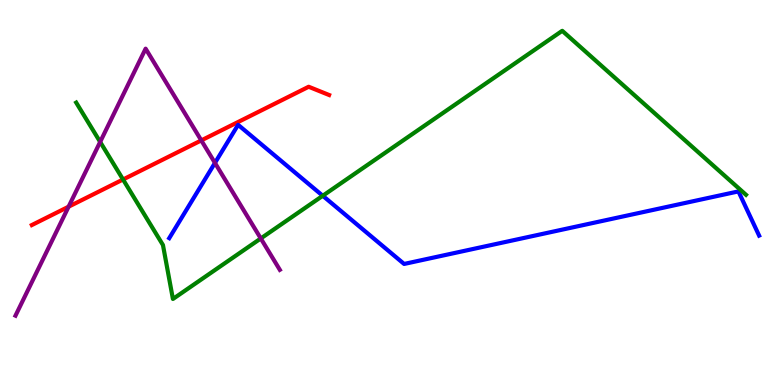[{'lines': ['blue', 'red'], 'intersections': []}, {'lines': ['green', 'red'], 'intersections': [{'x': 1.59, 'y': 5.34}]}, {'lines': ['purple', 'red'], 'intersections': [{'x': 0.885, 'y': 4.63}, {'x': 2.6, 'y': 6.35}]}, {'lines': ['blue', 'green'], 'intersections': [{'x': 4.16, 'y': 4.92}]}, {'lines': ['blue', 'purple'], 'intersections': [{'x': 2.77, 'y': 5.77}]}, {'lines': ['green', 'purple'], 'intersections': [{'x': 1.29, 'y': 6.31}, {'x': 3.37, 'y': 3.81}]}]